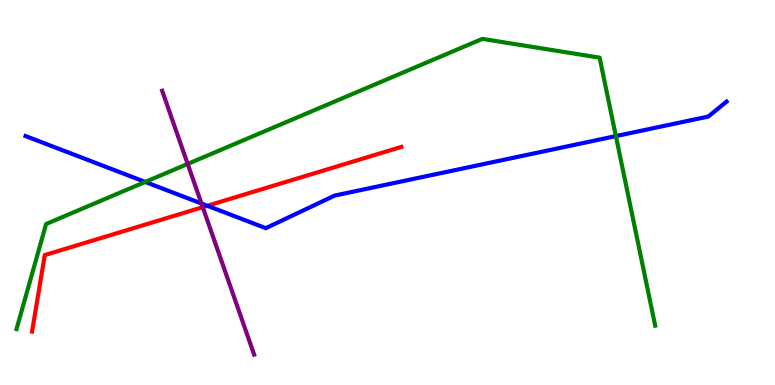[{'lines': ['blue', 'red'], 'intersections': [{'x': 2.68, 'y': 4.66}]}, {'lines': ['green', 'red'], 'intersections': []}, {'lines': ['purple', 'red'], 'intersections': [{'x': 2.62, 'y': 4.62}]}, {'lines': ['blue', 'green'], 'intersections': [{'x': 1.87, 'y': 5.27}, {'x': 7.95, 'y': 6.46}]}, {'lines': ['blue', 'purple'], 'intersections': [{'x': 2.6, 'y': 4.71}]}, {'lines': ['green', 'purple'], 'intersections': [{'x': 2.42, 'y': 5.74}]}]